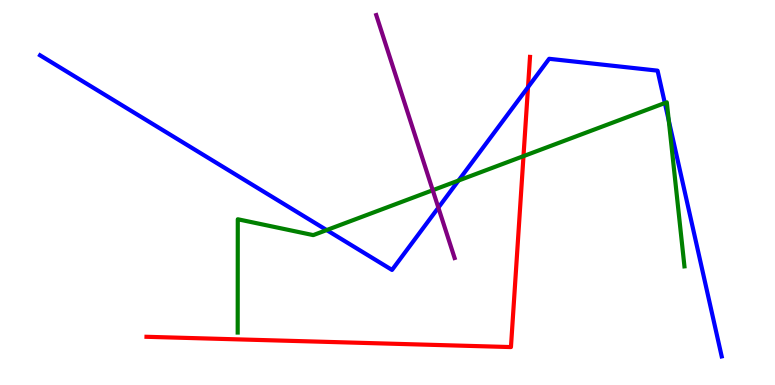[{'lines': ['blue', 'red'], 'intersections': [{'x': 6.81, 'y': 7.74}]}, {'lines': ['green', 'red'], 'intersections': [{'x': 6.75, 'y': 5.94}]}, {'lines': ['purple', 'red'], 'intersections': []}, {'lines': ['blue', 'green'], 'intersections': [{'x': 4.21, 'y': 4.02}, {'x': 5.92, 'y': 5.31}, {'x': 8.58, 'y': 7.32}, {'x': 8.63, 'y': 6.87}]}, {'lines': ['blue', 'purple'], 'intersections': [{'x': 5.66, 'y': 4.61}]}, {'lines': ['green', 'purple'], 'intersections': [{'x': 5.58, 'y': 5.06}]}]